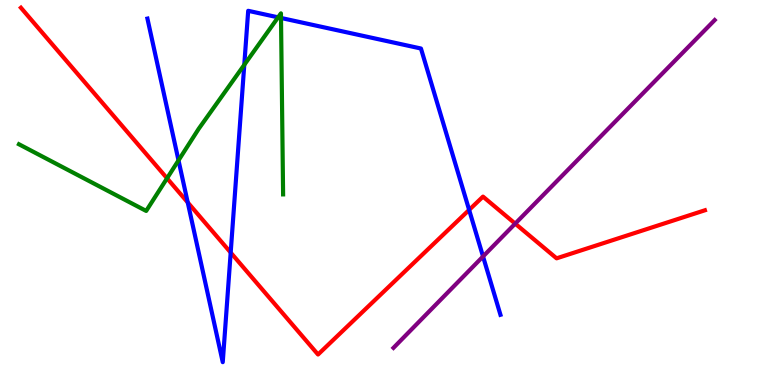[{'lines': ['blue', 'red'], 'intersections': [{'x': 2.42, 'y': 4.74}, {'x': 2.98, 'y': 3.44}, {'x': 6.05, 'y': 4.55}]}, {'lines': ['green', 'red'], 'intersections': [{'x': 2.16, 'y': 5.37}]}, {'lines': ['purple', 'red'], 'intersections': [{'x': 6.65, 'y': 4.19}]}, {'lines': ['blue', 'green'], 'intersections': [{'x': 2.3, 'y': 5.83}, {'x': 3.15, 'y': 8.32}, {'x': 3.59, 'y': 9.55}, {'x': 3.63, 'y': 9.53}]}, {'lines': ['blue', 'purple'], 'intersections': [{'x': 6.23, 'y': 3.34}]}, {'lines': ['green', 'purple'], 'intersections': []}]